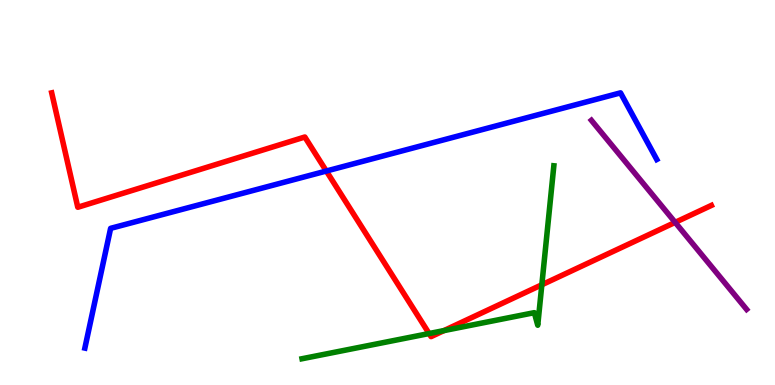[{'lines': ['blue', 'red'], 'intersections': [{'x': 4.21, 'y': 5.56}]}, {'lines': ['green', 'red'], 'intersections': [{'x': 5.54, 'y': 1.34}, {'x': 5.73, 'y': 1.41}, {'x': 6.99, 'y': 2.6}]}, {'lines': ['purple', 'red'], 'intersections': [{'x': 8.71, 'y': 4.22}]}, {'lines': ['blue', 'green'], 'intersections': []}, {'lines': ['blue', 'purple'], 'intersections': []}, {'lines': ['green', 'purple'], 'intersections': []}]